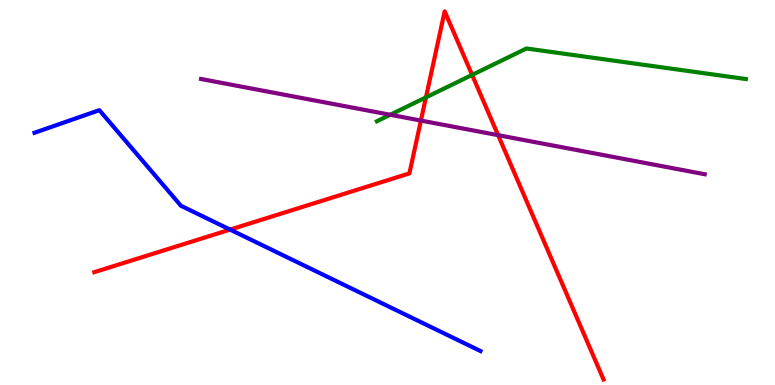[{'lines': ['blue', 'red'], 'intersections': [{'x': 2.97, 'y': 4.04}]}, {'lines': ['green', 'red'], 'intersections': [{'x': 5.5, 'y': 7.47}, {'x': 6.09, 'y': 8.05}]}, {'lines': ['purple', 'red'], 'intersections': [{'x': 5.43, 'y': 6.87}, {'x': 6.43, 'y': 6.49}]}, {'lines': ['blue', 'green'], 'intersections': []}, {'lines': ['blue', 'purple'], 'intersections': []}, {'lines': ['green', 'purple'], 'intersections': [{'x': 5.04, 'y': 7.02}]}]